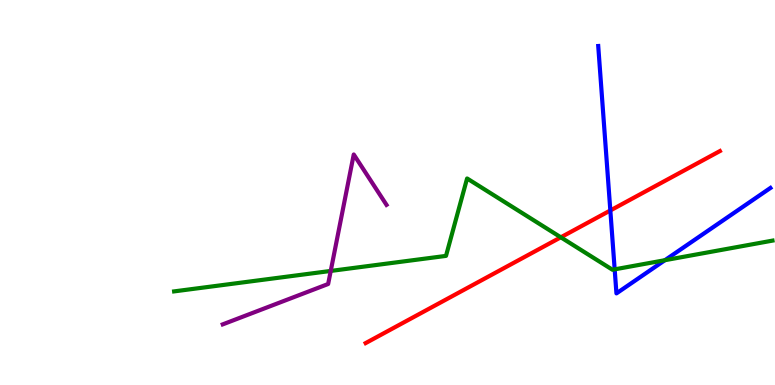[{'lines': ['blue', 'red'], 'intersections': [{'x': 7.88, 'y': 4.53}]}, {'lines': ['green', 'red'], 'intersections': [{'x': 7.24, 'y': 3.84}]}, {'lines': ['purple', 'red'], 'intersections': []}, {'lines': ['blue', 'green'], 'intersections': [{'x': 7.93, 'y': 3.0}, {'x': 8.58, 'y': 3.24}]}, {'lines': ['blue', 'purple'], 'intersections': []}, {'lines': ['green', 'purple'], 'intersections': [{'x': 4.27, 'y': 2.96}]}]